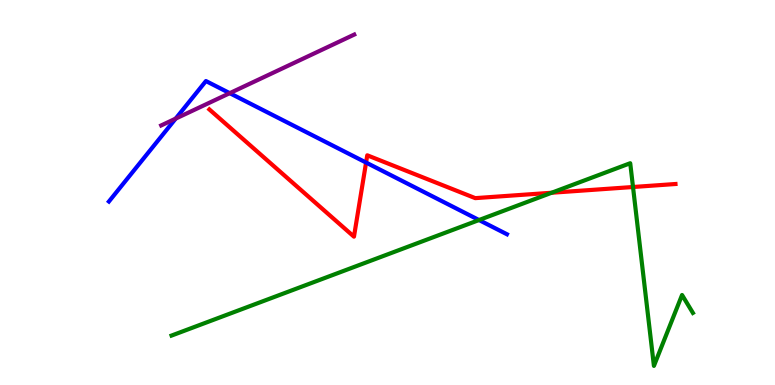[{'lines': ['blue', 'red'], 'intersections': [{'x': 4.72, 'y': 5.78}]}, {'lines': ['green', 'red'], 'intersections': [{'x': 7.12, 'y': 4.99}, {'x': 8.17, 'y': 5.14}]}, {'lines': ['purple', 'red'], 'intersections': []}, {'lines': ['blue', 'green'], 'intersections': [{'x': 6.18, 'y': 4.28}]}, {'lines': ['blue', 'purple'], 'intersections': [{'x': 2.27, 'y': 6.92}, {'x': 2.96, 'y': 7.58}]}, {'lines': ['green', 'purple'], 'intersections': []}]